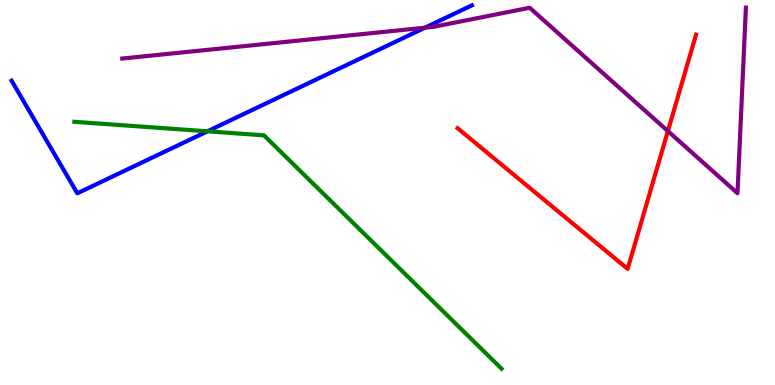[{'lines': ['blue', 'red'], 'intersections': []}, {'lines': ['green', 'red'], 'intersections': []}, {'lines': ['purple', 'red'], 'intersections': [{'x': 8.62, 'y': 6.6}]}, {'lines': ['blue', 'green'], 'intersections': [{'x': 2.68, 'y': 6.59}]}, {'lines': ['blue', 'purple'], 'intersections': [{'x': 5.48, 'y': 9.28}]}, {'lines': ['green', 'purple'], 'intersections': []}]